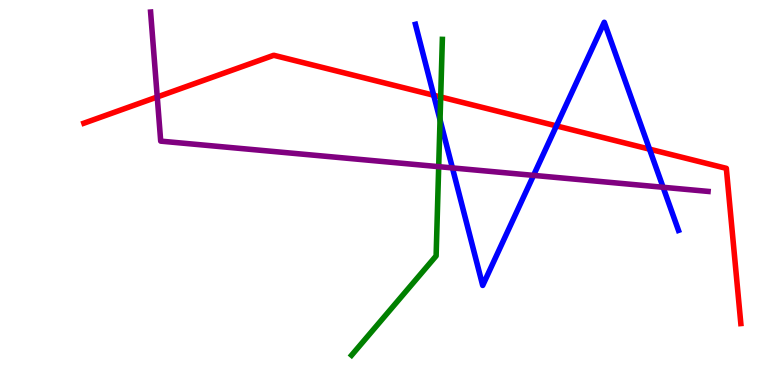[{'lines': ['blue', 'red'], 'intersections': [{'x': 5.6, 'y': 7.53}, {'x': 7.18, 'y': 6.73}, {'x': 8.38, 'y': 6.13}]}, {'lines': ['green', 'red'], 'intersections': [{'x': 5.69, 'y': 7.48}]}, {'lines': ['purple', 'red'], 'intersections': [{'x': 2.03, 'y': 7.48}]}, {'lines': ['blue', 'green'], 'intersections': [{'x': 5.68, 'y': 6.89}]}, {'lines': ['blue', 'purple'], 'intersections': [{'x': 5.84, 'y': 5.64}, {'x': 6.88, 'y': 5.44}, {'x': 8.56, 'y': 5.14}]}, {'lines': ['green', 'purple'], 'intersections': [{'x': 5.66, 'y': 5.67}]}]